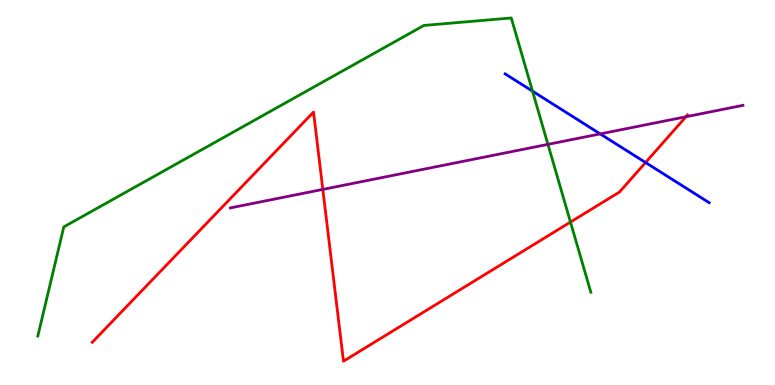[{'lines': ['blue', 'red'], 'intersections': [{'x': 8.33, 'y': 5.78}]}, {'lines': ['green', 'red'], 'intersections': [{'x': 7.36, 'y': 4.23}]}, {'lines': ['purple', 'red'], 'intersections': [{'x': 4.17, 'y': 5.08}, {'x': 8.85, 'y': 6.97}]}, {'lines': ['blue', 'green'], 'intersections': [{'x': 6.87, 'y': 7.63}]}, {'lines': ['blue', 'purple'], 'intersections': [{'x': 7.74, 'y': 6.52}]}, {'lines': ['green', 'purple'], 'intersections': [{'x': 7.07, 'y': 6.25}]}]